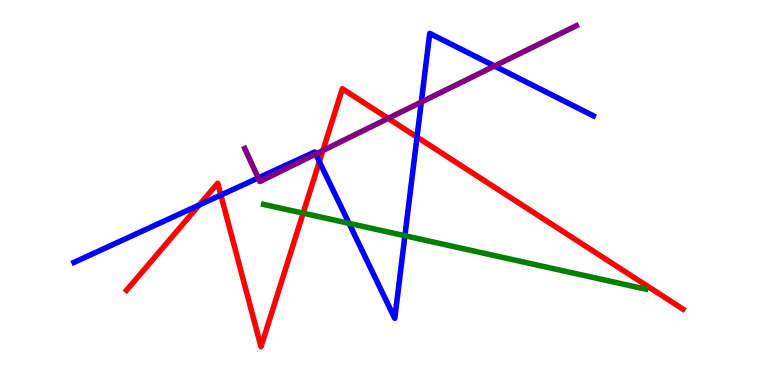[{'lines': ['blue', 'red'], 'intersections': [{'x': 2.57, 'y': 4.68}, {'x': 2.85, 'y': 4.93}, {'x': 4.12, 'y': 5.8}, {'x': 5.38, 'y': 6.44}]}, {'lines': ['green', 'red'], 'intersections': [{'x': 3.91, 'y': 4.46}]}, {'lines': ['purple', 'red'], 'intersections': [{'x': 4.17, 'y': 6.09}, {'x': 5.01, 'y': 6.92}]}, {'lines': ['blue', 'green'], 'intersections': [{'x': 4.5, 'y': 4.2}, {'x': 5.22, 'y': 3.88}]}, {'lines': ['blue', 'purple'], 'intersections': [{'x': 3.33, 'y': 5.38}, {'x': 4.07, 'y': 6.0}, {'x': 5.44, 'y': 7.35}, {'x': 6.38, 'y': 8.28}]}, {'lines': ['green', 'purple'], 'intersections': []}]